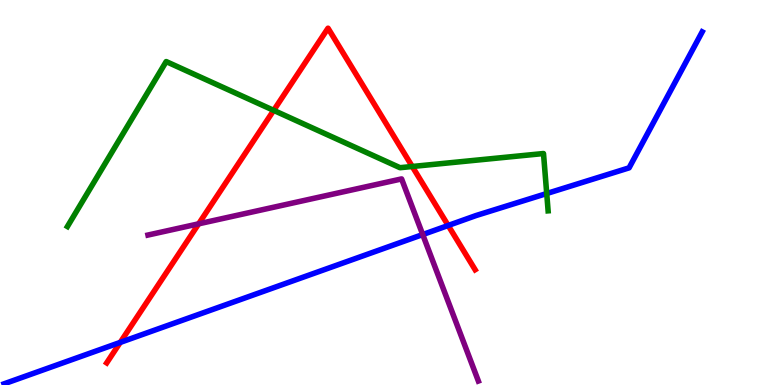[{'lines': ['blue', 'red'], 'intersections': [{'x': 1.55, 'y': 1.11}, {'x': 5.78, 'y': 4.14}]}, {'lines': ['green', 'red'], 'intersections': [{'x': 3.53, 'y': 7.13}, {'x': 5.32, 'y': 5.68}]}, {'lines': ['purple', 'red'], 'intersections': [{'x': 2.56, 'y': 4.19}]}, {'lines': ['blue', 'green'], 'intersections': [{'x': 7.05, 'y': 4.97}]}, {'lines': ['blue', 'purple'], 'intersections': [{'x': 5.45, 'y': 3.91}]}, {'lines': ['green', 'purple'], 'intersections': []}]